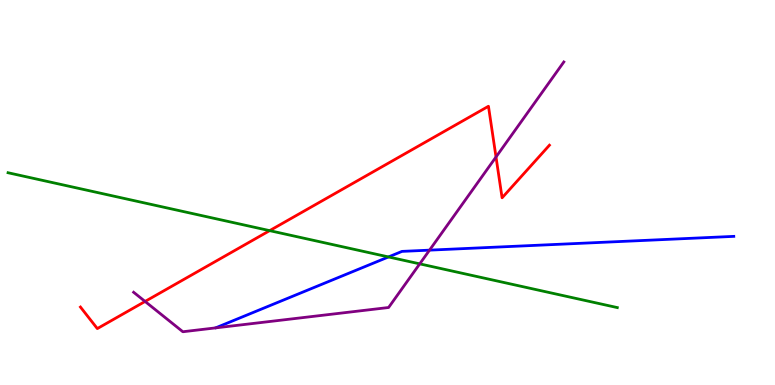[{'lines': ['blue', 'red'], 'intersections': []}, {'lines': ['green', 'red'], 'intersections': [{'x': 3.48, 'y': 4.01}]}, {'lines': ['purple', 'red'], 'intersections': [{'x': 1.87, 'y': 2.17}, {'x': 6.4, 'y': 5.92}]}, {'lines': ['blue', 'green'], 'intersections': [{'x': 5.01, 'y': 3.33}]}, {'lines': ['blue', 'purple'], 'intersections': [{'x': 5.54, 'y': 3.5}]}, {'lines': ['green', 'purple'], 'intersections': [{'x': 5.42, 'y': 3.15}]}]